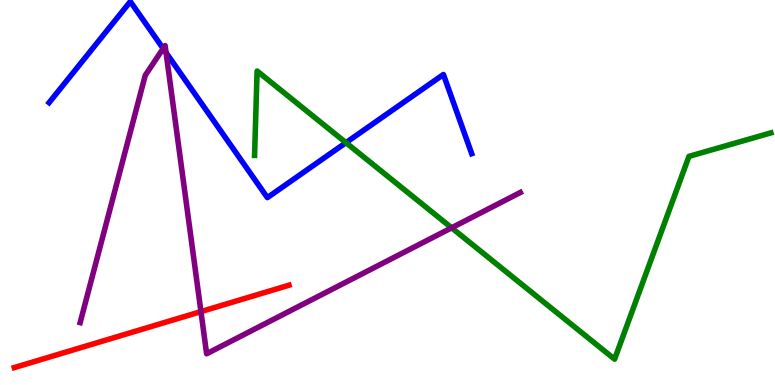[{'lines': ['blue', 'red'], 'intersections': []}, {'lines': ['green', 'red'], 'intersections': []}, {'lines': ['purple', 'red'], 'intersections': [{'x': 2.59, 'y': 1.91}]}, {'lines': ['blue', 'green'], 'intersections': [{'x': 4.46, 'y': 6.29}]}, {'lines': ['blue', 'purple'], 'intersections': [{'x': 2.11, 'y': 8.74}, {'x': 2.14, 'y': 8.63}]}, {'lines': ['green', 'purple'], 'intersections': [{'x': 5.83, 'y': 4.08}]}]